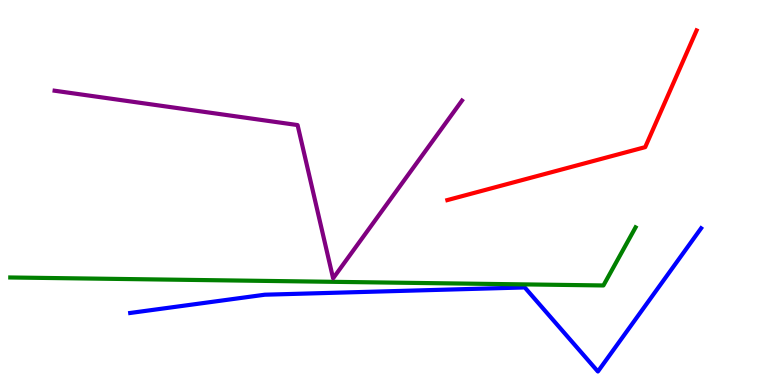[{'lines': ['blue', 'red'], 'intersections': []}, {'lines': ['green', 'red'], 'intersections': []}, {'lines': ['purple', 'red'], 'intersections': []}, {'lines': ['blue', 'green'], 'intersections': []}, {'lines': ['blue', 'purple'], 'intersections': []}, {'lines': ['green', 'purple'], 'intersections': []}]